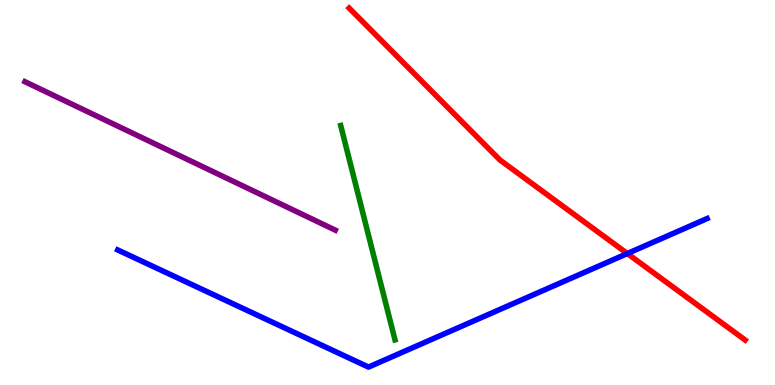[{'lines': ['blue', 'red'], 'intersections': [{'x': 8.09, 'y': 3.41}]}, {'lines': ['green', 'red'], 'intersections': []}, {'lines': ['purple', 'red'], 'intersections': []}, {'lines': ['blue', 'green'], 'intersections': []}, {'lines': ['blue', 'purple'], 'intersections': []}, {'lines': ['green', 'purple'], 'intersections': []}]